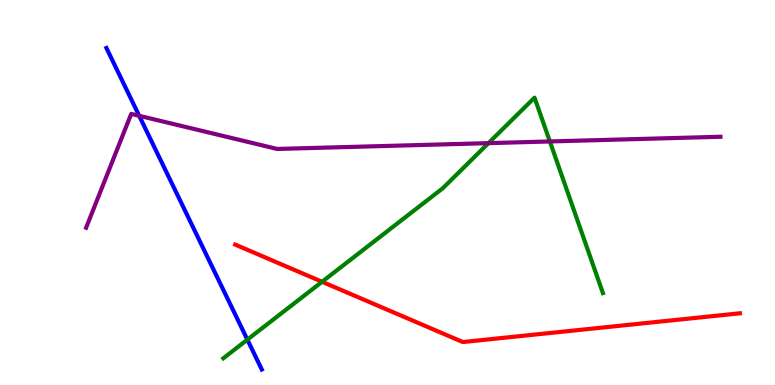[{'lines': ['blue', 'red'], 'intersections': []}, {'lines': ['green', 'red'], 'intersections': [{'x': 4.16, 'y': 2.68}]}, {'lines': ['purple', 'red'], 'intersections': []}, {'lines': ['blue', 'green'], 'intersections': [{'x': 3.19, 'y': 1.18}]}, {'lines': ['blue', 'purple'], 'intersections': [{'x': 1.8, 'y': 6.99}]}, {'lines': ['green', 'purple'], 'intersections': [{'x': 6.3, 'y': 6.28}, {'x': 7.09, 'y': 6.33}]}]